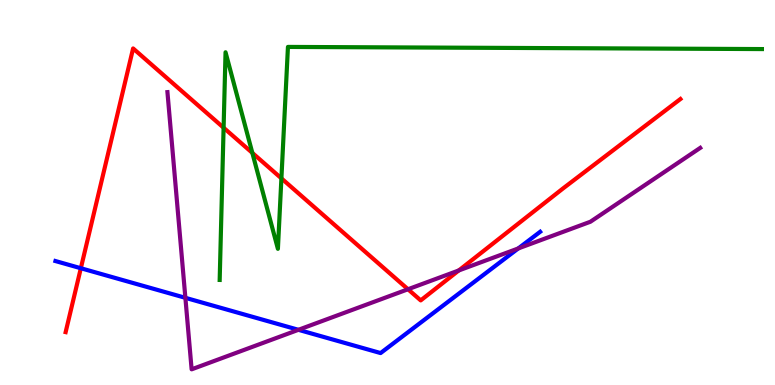[{'lines': ['blue', 'red'], 'intersections': [{'x': 1.04, 'y': 3.03}]}, {'lines': ['green', 'red'], 'intersections': [{'x': 2.89, 'y': 6.68}, {'x': 3.26, 'y': 6.03}, {'x': 3.63, 'y': 5.37}]}, {'lines': ['purple', 'red'], 'intersections': [{'x': 5.26, 'y': 2.49}, {'x': 5.92, 'y': 2.97}]}, {'lines': ['blue', 'green'], 'intersections': []}, {'lines': ['blue', 'purple'], 'intersections': [{'x': 2.39, 'y': 2.26}, {'x': 3.85, 'y': 1.43}, {'x': 6.69, 'y': 3.55}]}, {'lines': ['green', 'purple'], 'intersections': []}]